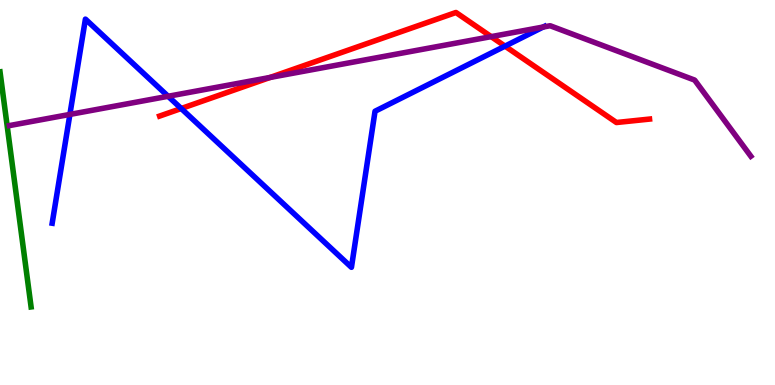[{'lines': ['blue', 'red'], 'intersections': [{'x': 2.34, 'y': 7.18}, {'x': 6.52, 'y': 8.8}]}, {'lines': ['green', 'red'], 'intersections': []}, {'lines': ['purple', 'red'], 'intersections': [{'x': 3.49, 'y': 7.99}, {'x': 6.34, 'y': 9.05}]}, {'lines': ['blue', 'green'], 'intersections': []}, {'lines': ['blue', 'purple'], 'intersections': [{'x': 0.902, 'y': 7.03}, {'x': 2.17, 'y': 7.5}, {'x': 7.01, 'y': 9.3}]}, {'lines': ['green', 'purple'], 'intersections': []}]